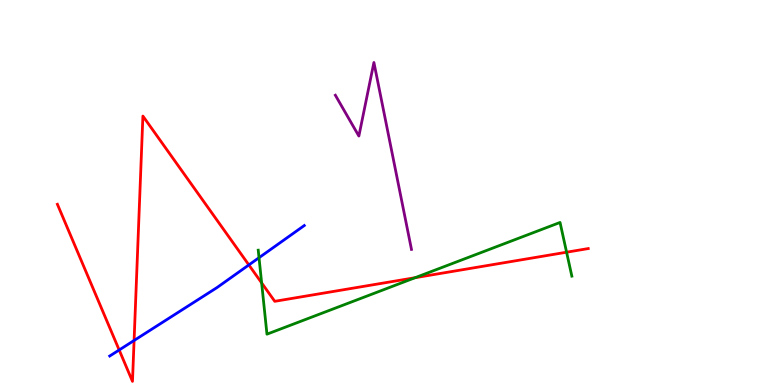[{'lines': ['blue', 'red'], 'intersections': [{'x': 1.54, 'y': 0.909}, {'x': 1.73, 'y': 1.16}, {'x': 3.21, 'y': 3.12}]}, {'lines': ['green', 'red'], 'intersections': [{'x': 3.38, 'y': 2.65}, {'x': 5.36, 'y': 2.79}, {'x': 7.31, 'y': 3.45}]}, {'lines': ['purple', 'red'], 'intersections': []}, {'lines': ['blue', 'green'], 'intersections': [{'x': 3.34, 'y': 3.31}]}, {'lines': ['blue', 'purple'], 'intersections': []}, {'lines': ['green', 'purple'], 'intersections': []}]